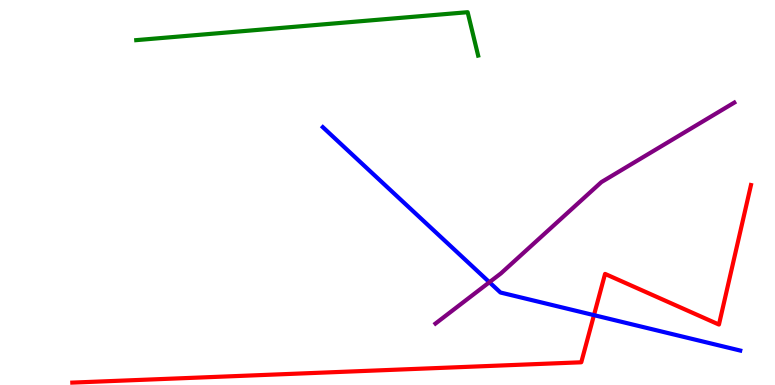[{'lines': ['blue', 'red'], 'intersections': [{'x': 7.66, 'y': 1.81}]}, {'lines': ['green', 'red'], 'intersections': []}, {'lines': ['purple', 'red'], 'intersections': []}, {'lines': ['blue', 'green'], 'intersections': []}, {'lines': ['blue', 'purple'], 'intersections': [{'x': 6.31, 'y': 2.67}]}, {'lines': ['green', 'purple'], 'intersections': []}]